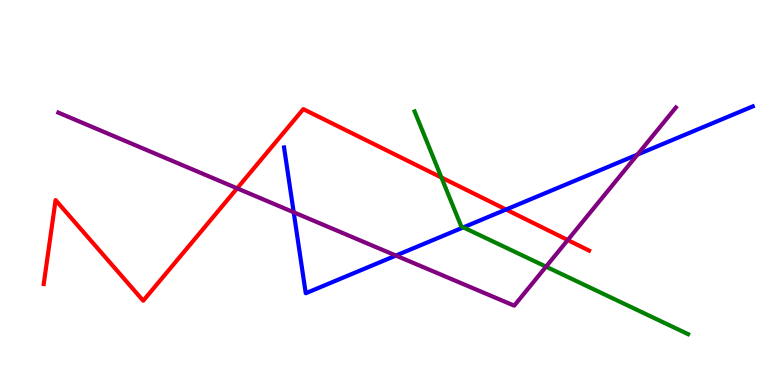[{'lines': ['blue', 'red'], 'intersections': [{'x': 6.53, 'y': 4.56}]}, {'lines': ['green', 'red'], 'intersections': [{'x': 5.7, 'y': 5.39}]}, {'lines': ['purple', 'red'], 'intersections': [{'x': 3.06, 'y': 5.11}, {'x': 7.33, 'y': 3.77}]}, {'lines': ['blue', 'green'], 'intersections': [{'x': 5.98, 'y': 4.09}]}, {'lines': ['blue', 'purple'], 'intersections': [{'x': 3.79, 'y': 4.49}, {'x': 5.11, 'y': 3.36}, {'x': 8.23, 'y': 5.98}]}, {'lines': ['green', 'purple'], 'intersections': [{'x': 7.05, 'y': 3.07}]}]